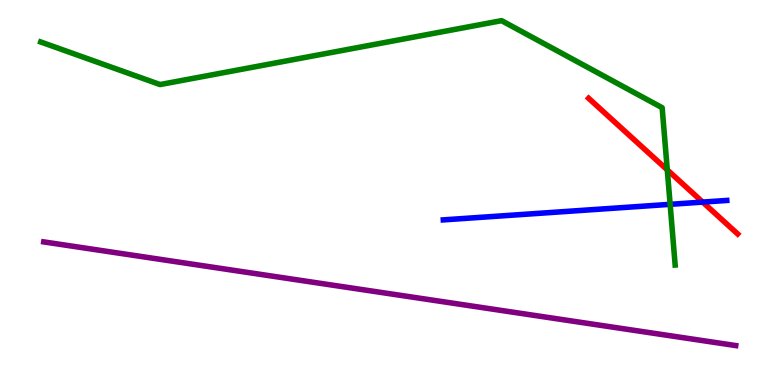[{'lines': ['blue', 'red'], 'intersections': [{'x': 9.07, 'y': 4.75}]}, {'lines': ['green', 'red'], 'intersections': [{'x': 8.61, 'y': 5.59}]}, {'lines': ['purple', 'red'], 'intersections': []}, {'lines': ['blue', 'green'], 'intersections': [{'x': 8.65, 'y': 4.69}]}, {'lines': ['blue', 'purple'], 'intersections': []}, {'lines': ['green', 'purple'], 'intersections': []}]